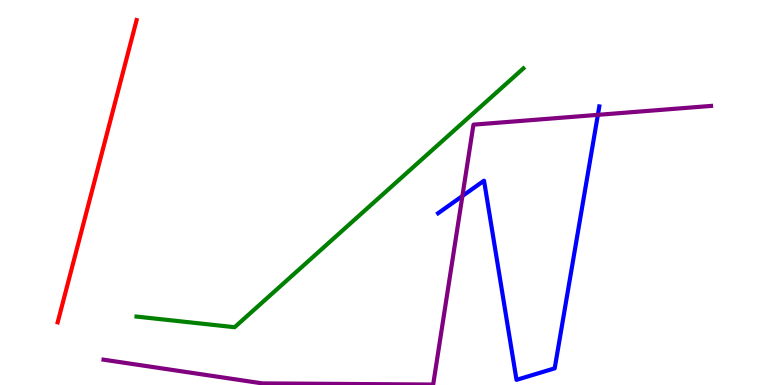[{'lines': ['blue', 'red'], 'intersections': []}, {'lines': ['green', 'red'], 'intersections': []}, {'lines': ['purple', 'red'], 'intersections': []}, {'lines': ['blue', 'green'], 'intersections': []}, {'lines': ['blue', 'purple'], 'intersections': [{'x': 5.97, 'y': 4.91}, {'x': 7.71, 'y': 7.02}]}, {'lines': ['green', 'purple'], 'intersections': []}]